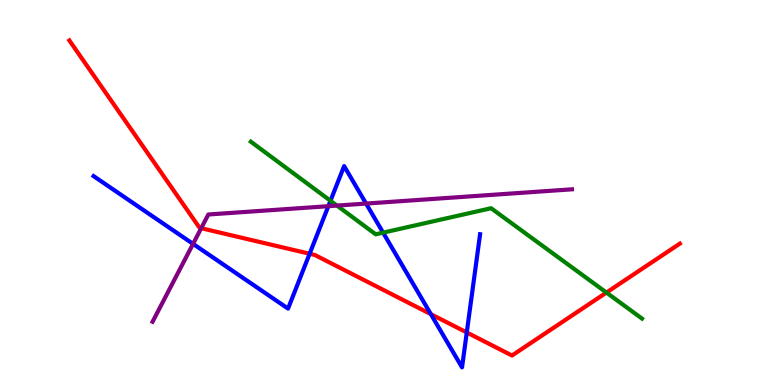[{'lines': ['blue', 'red'], 'intersections': [{'x': 4.0, 'y': 3.41}, {'x': 5.56, 'y': 1.84}, {'x': 6.02, 'y': 1.36}]}, {'lines': ['green', 'red'], 'intersections': [{'x': 7.82, 'y': 2.4}]}, {'lines': ['purple', 'red'], 'intersections': [{'x': 2.6, 'y': 4.07}]}, {'lines': ['blue', 'green'], 'intersections': [{'x': 4.26, 'y': 4.79}, {'x': 4.94, 'y': 3.96}]}, {'lines': ['blue', 'purple'], 'intersections': [{'x': 2.49, 'y': 3.67}, {'x': 4.24, 'y': 4.64}, {'x': 4.72, 'y': 4.71}]}, {'lines': ['green', 'purple'], 'intersections': [{'x': 4.35, 'y': 4.66}]}]